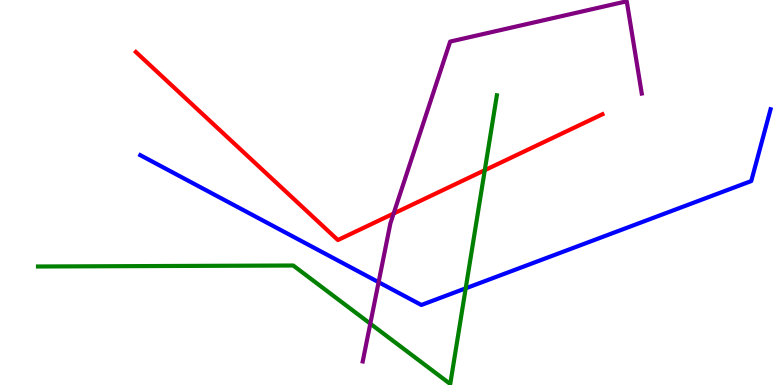[{'lines': ['blue', 'red'], 'intersections': []}, {'lines': ['green', 'red'], 'intersections': [{'x': 6.26, 'y': 5.58}]}, {'lines': ['purple', 'red'], 'intersections': [{'x': 5.08, 'y': 4.45}]}, {'lines': ['blue', 'green'], 'intersections': [{'x': 6.01, 'y': 2.51}]}, {'lines': ['blue', 'purple'], 'intersections': [{'x': 4.89, 'y': 2.67}]}, {'lines': ['green', 'purple'], 'intersections': [{'x': 4.78, 'y': 1.59}]}]